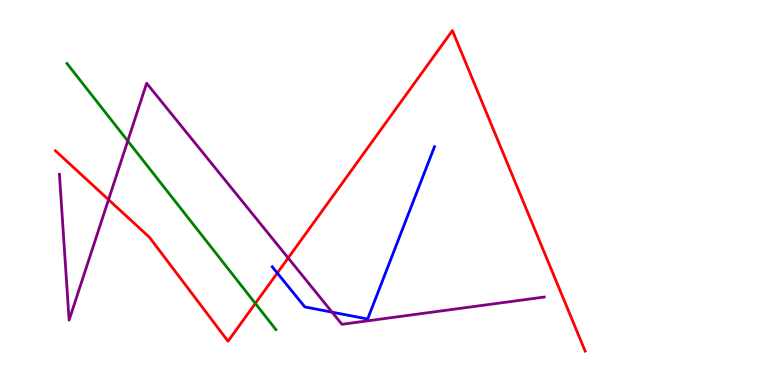[{'lines': ['blue', 'red'], 'intersections': [{'x': 3.58, 'y': 2.91}]}, {'lines': ['green', 'red'], 'intersections': [{'x': 3.29, 'y': 2.12}]}, {'lines': ['purple', 'red'], 'intersections': [{'x': 1.4, 'y': 4.81}, {'x': 3.72, 'y': 3.3}]}, {'lines': ['blue', 'green'], 'intersections': []}, {'lines': ['blue', 'purple'], 'intersections': [{'x': 4.28, 'y': 1.89}]}, {'lines': ['green', 'purple'], 'intersections': [{'x': 1.65, 'y': 6.34}]}]